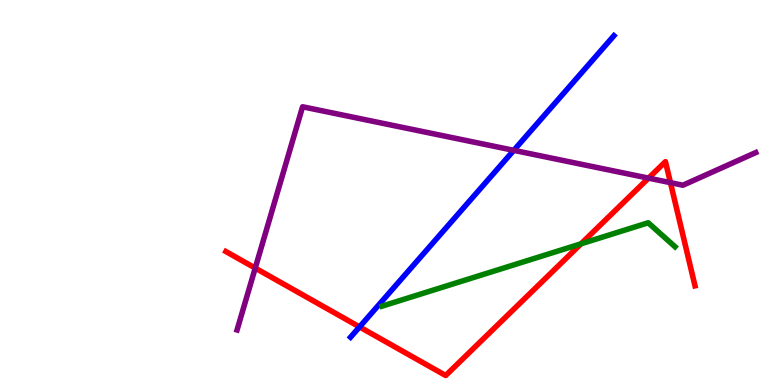[{'lines': ['blue', 'red'], 'intersections': [{'x': 4.64, 'y': 1.51}]}, {'lines': ['green', 'red'], 'intersections': [{'x': 7.5, 'y': 3.67}]}, {'lines': ['purple', 'red'], 'intersections': [{'x': 3.29, 'y': 3.04}, {'x': 8.37, 'y': 5.37}, {'x': 8.65, 'y': 5.26}]}, {'lines': ['blue', 'green'], 'intersections': []}, {'lines': ['blue', 'purple'], 'intersections': [{'x': 6.63, 'y': 6.09}]}, {'lines': ['green', 'purple'], 'intersections': []}]